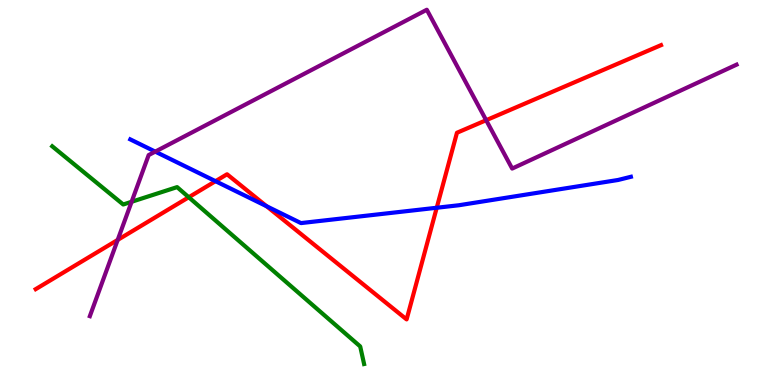[{'lines': ['blue', 'red'], 'intersections': [{'x': 2.78, 'y': 5.29}, {'x': 3.44, 'y': 4.64}, {'x': 5.64, 'y': 4.6}]}, {'lines': ['green', 'red'], 'intersections': [{'x': 2.44, 'y': 4.88}]}, {'lines': ['purple', 'red'], 'intersections': [{'x': 1.52, 'y': 3.77}, {'x': 6.27, 'y': 6.88}]}, {'lines': ['blue', 'green'], 'intersections': []}, {'lines': ['blue', 'purple'], 'intersections': [{'x': 2.0, 'y': 6.06}]}, {'lines': ['green', 'purple'], 'intersections': [{'x': 1.7, 'y': 4.76}]}]